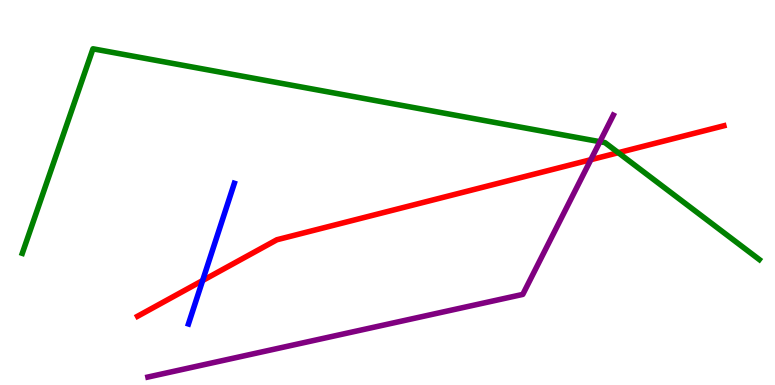[{'lines': ['blue', 'red'], 'intersections': [{'x': 2.61, 'y': 2.71}]}, {'lines': ['green', 'red'], 'intersections': [{'x': 7.98, 'y': 6.03}]}, {'lines': ['purple', 'red'], 'intersections': [{'x': 7.62, 'y': 5.85}]}, {'lines': ['blue', 'green'], 'intersections': []}, {'lines': ['blue', 'purple'], 'intersections': []}, {'lines': ['green', 'purple'], 'intersections': [{'x': 7.74, 'y': 6.32}]}]